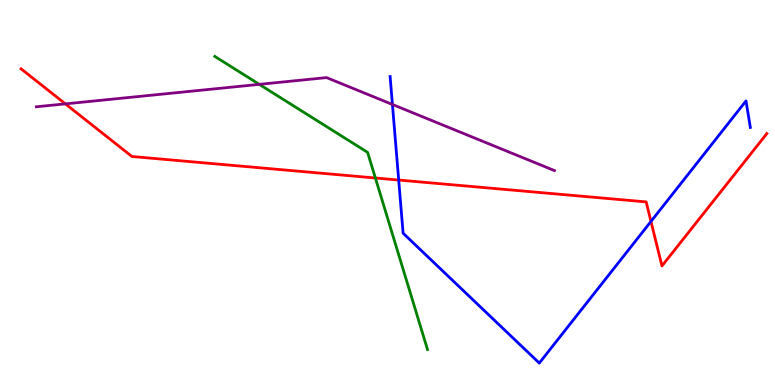[{'lines': ['blue', 'red'], 'intersections': [{'x': 5.14, 'y': 5.32}, {'x': 8.4, 'y': 4.25}]}, {'lines': ['green', 'red'], 'intersections': [{'x': 4.84, 'y': 5.38}]}, {'lines': ['purple', 'red'], 'intersections': [{'x': 0.844, 'y': 7.3}]}, {'lines': ['blue', 'green'], 'intersections': []}, {'lines': ['blue', 'purple'], 'intersections': [{'x': 5.06, 'y': 7.29}]}, {'lines': ['green', 'purple'], 'intersections': [{'x': 3.35, 'y': 7.81}]}]